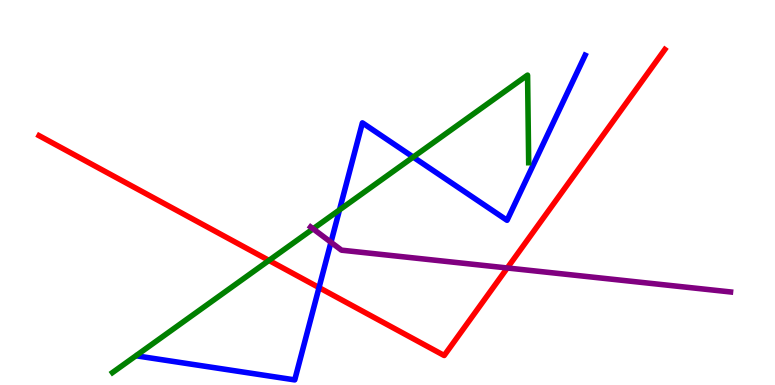[{'lines': ['blue', 'red'], 'intersections': [{'x': 4.12, 'y': 2.53}]}, {'lines': ['green', 'red'], 'intersections': [{'x': 3.47, 'y': 3.24}]}, {'lines': ['purple', 'red'], 'intersections': [{'x': 6.55, 'y': 3.04}]}, {'lines': ['blue', 'green'], 'intersections': [{'x': 4.38, 'y': 4.55}, {'x': 5.33, 'y': 5.92}]}, {'lines': ['blue', 'purple'], 'intersections': [{'x': 4.27, 'y': 3.71}]}, {'lines': ['green', 'purple'], 'intersections': [{'x': 4.04, 'y': 4.06}]}]